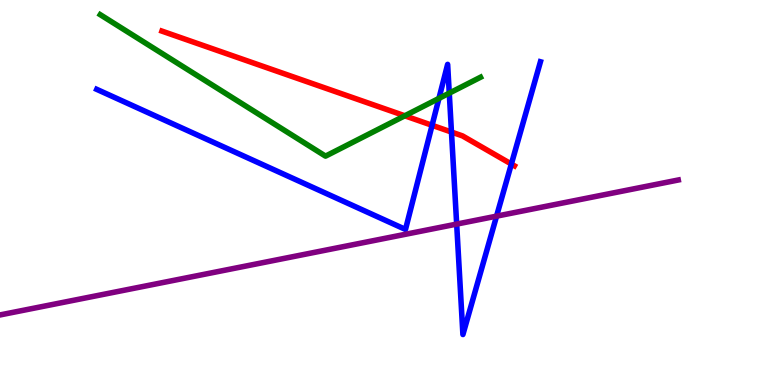[{'lines': ['blue', 'red'], 'intersections': [{'x': 5.58, 'y': 6.75}, {'x': 5.83, 'y': 6.57}, {'x': 6.6, 'y': 5.74}]}, {'lines': ['green', 'red'], 'intersections': [{'x': 5.22, 'y': 6.99}]}, {'lines': ['purple', 'red'], 'intersections': []}, {'lines': ['blue', 'green'], 'intersections': [{'x': 5.66, 'y': 7.44}, {'x': 5.8, 'y': 7.58}]}, {'lines': ['blue', 'purple'], 'intersections': [{'x': 5.89, 'y': 4.18}, {'x': 6.41, 'y': 4.39}]}, {'lines': ['green', 'purple'], 'intersections': []}]